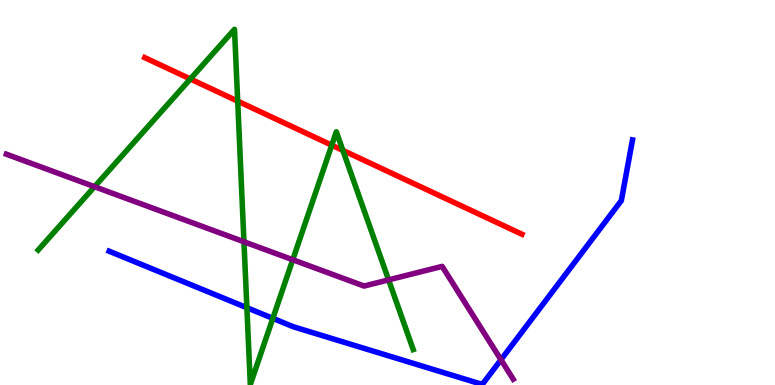[{'lines': ['blue', 'red'], 'intersections': []}, {'lines': ['green', 'red'], 'intersections': [{'x': 2.46, 'y': 7.95}, {'x': 3.07, 'y': 7.37}, {'x': 4.28, 'y': 6.23}, {'x': 4.42, 'y': 6.09}]}, {'lines': ['purple', 'red'], 'intersections': []}, {'lines': ['blue', 'green'], 'intersections': [{'x': 3.19, 'y': 2.01}, {'x': 3.52, 'y': 1.73}]}, {'lines': ['blue', 'purple'], 'intersections': [{'x': 6.46, 'y': 0.656}]}, {'lines': ['green', 'purple'], 'intersections': [{'x': 1.22, 'y': 5.15}, {'x': 3.15, 'y': 3.72}, {'x': 3.78, 'y': 3.25}, {'x': 5.01, 'y': 2.73}]}]